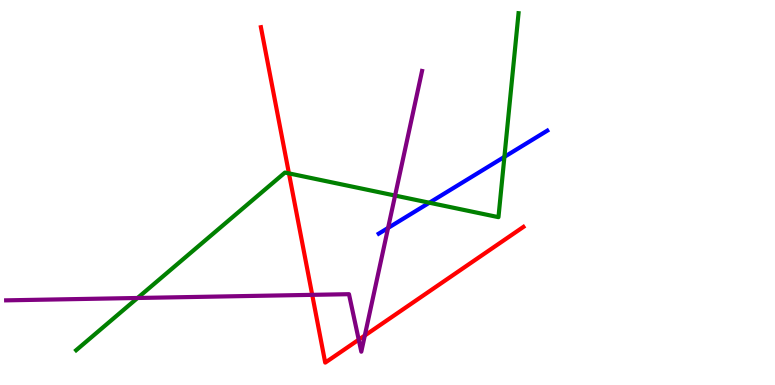[{'lines': ['blue', 'red'], 'intersections': []}, {'lines': ['green', 'red'], 'intersections': [{'x': 3.73, 'y': 5.5}]}, {'lines': ['purple', 'red'], 'intersections': [{'x': 4.03, 'y': 2.34}, {'x': 4.63, 'y': 1.18}, {'x': 4.71, 'y': 1.29}]}, {'lines': ['blue', 'green'], 'intersections': [{'x': 5.54, 'y': 4.73}, {'x': 6.51, 'y': 5.93}]}, {'lines': ['blue', 'purple'], 'intersections': [{'x': 5.01, 'y': 4.08}]}, {'lines': ['green', 'purple'], 'intersections': [{'x': 1.77, 'y': 2.26}, {'x': 5.1, 'y': 4.92}]}]